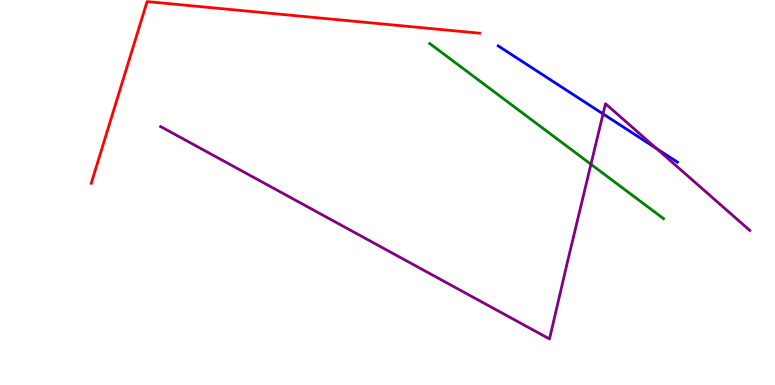[{'lines': ['blue', 'red'], 'intersections': []}, {'lines': ['green', 'red'], 'intersections': []}, {'lines': ['purple', 'red'], 'intersections': []}, {'lines': ['blue', 'green'], 'intersections': []}, {'lines': ['blue', 'purple'], 'intersections': [{'x': 7.78, 'y': 7.04}, {'x': 8.47, 'y': 6.14}]}, {'lines': ['green', 'purple'], 'intersections': [{'x': 7.63, 'y': 5.73}]}]